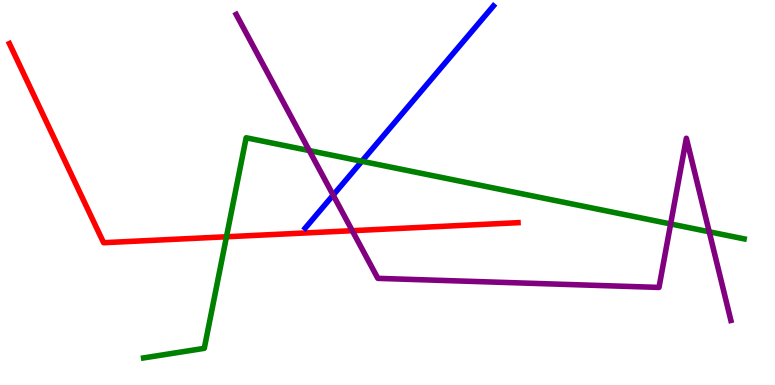[{'lines': ['blue', 'red'], 'intersections': []}, {'lines': ['green', 'red'], 'intersections': [{'x': 2.92, 'y': 3.85}]}, {'lines': ['purple', 'red'], 'intersections': [{'x': 4.55, 'y': 4.01}]}, {'lines': ['blue', 'green'], 'intersections': [{'x': 4.67, 'y': 5.81}]}, {'lines': ['blue', 'purple'], 'intersections': [{'x': 4.3, 'y': 4.93}]}, {'lines': ['green', 'purple'], 'intersections': [{'x': 3.99, 'y': 6.09}, {'x': 8.65, 'y': 4.18}, {'x': 9.15, 'y': 3.98}]}]